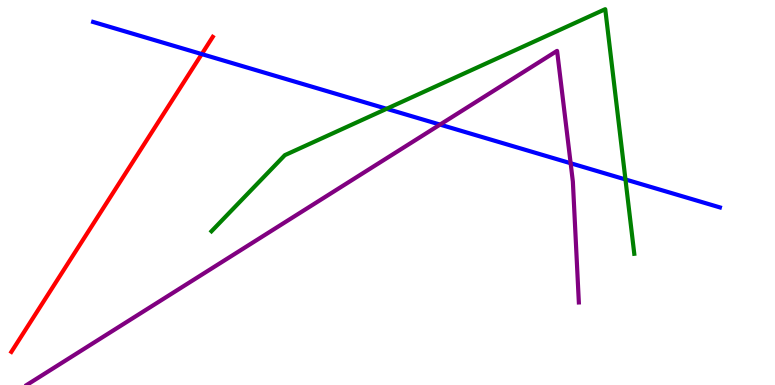[{'lines': ['blue', 'red'], 'intersections': [{'x': 2.6, 'y': 8.6}]}, {'lines': ['green', 'red'], 'intersections': []}, {'lines': ['purple', 'red'], 'intersections': []}, {'lines': ['blue', 'green'], 'intersections': [{'x': 4.99, 'y': 7.17}, {'x': 8.07, 'y': 5.34}]}, {'lines': ['blue', 'purple'], 'intersections': [{'x': 5.68, 'y': 6.76}, {'x': 7.36, 'y': 5.76}]}, {'lines': ['green', 'purple'], 'intersections': []}]